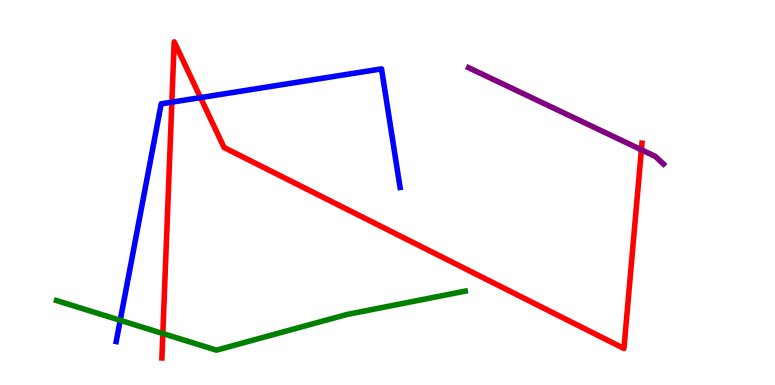[{'lines': ['blue', 'red'], 'intersections': [{'x': 2.22, 'y': 7.35}, {'x': 2.59, 'y': 7.46}]}, {'lines': ['green', 'red'], 'intersections': [{'x': 2.1, 'y': 1.34}]}, {'lines': ['purple', 'red'], 'intersections': [{'x': 8.28, 'y': 6.11}]}, {'lines': ['blue', 'green'], 'intersections': [{'x': 1.55, 'y': 1.68}]}, {'lines': ['blue', 'purple'], 'intersections': []}, {'lines': ['green', 'purple'], 'intersections': []}]